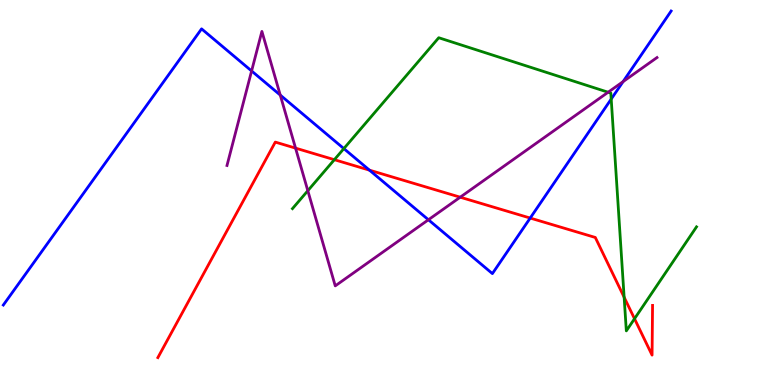[{'lines': ['blue', 'red'], 'intersections': [{'x': 4.77, 'y': 5.58}, {'x': 6.84, 'y': 4.34}]}, {'lines': ['green', 'red'], 'intersections': [{'x': 4.31, 'y': 5.85}, {'x': 8.05, 'y': 2.28}, {'x': 8.19, 'y': 1.72}]}, {'lines': ['purple', 'red'], 'intersections': [{'x': 3.81, 'y': 6.15}, {'x': 5.94, 'y': 4.88}]}, {'lines': ['blue', 'green'], 'intersections': [{'x': 4.44, 'y': 6.14}, {'x': 7.89, 'y': 7.43}]}, {'lines': ['blue', 'purple'], 'intersections': [{'x': 3.25, 'y': 8.16}, {'x': 3.62, 'y': 7.53}, {'x': 5.53, 'y': 4.29}, {'x': 8.04, 'y': 7.88}]}, {'lines': ['green', 'purple'], 'intersections': [{'x': 3.97, 'y': 5.05}, {'x': 7.85, 'y': 7.6}]}]